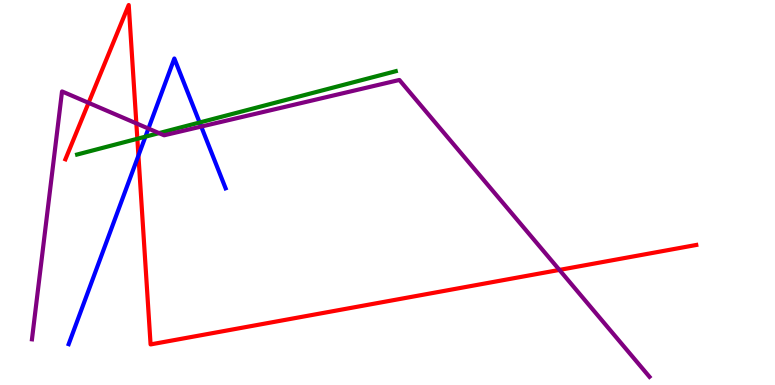[{'lines': ['blue', 'red'], 'intersections': [{'x': 1.79, 'y': 5.96}]}, {'lines': ['green', 'red'], 'intersections': [{'x': 1.77, 'y': 6.4}]}, {'lines': ['purple', 'red'], 'intersections': [{'x': 1.14, 'y': 7.33}, {'x': 1.76, 'y': 6.8}, {'x': 7.22, 'y': 2.99}]}, {'lines': ['blue', 'green'], 'intersections': [{'x': 1.88, 'y': 6.45}, {'x': 2.58, 'y': 6.82}]}, {'lines': ['blue', 'purple'], 'intersections': [{'x': 1.92, 'y': 6.66}, {'x': 2.6, 'y': 6.71}]}, {'lines': ['green', 'purple'], 'intersections': [{'x': 2.05, 'y': 6.54}]}]